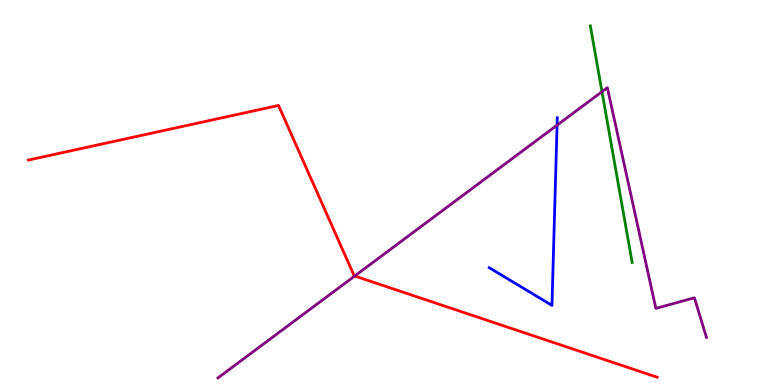[{'lines': ['blue', 'red'], 'intersections': []}, {'lines': ['green', 'red'], 'intersections': []}, {'lines': ['purple', 'red'], 'intersections': [{'x': 4.58, 'y': 2.83}]}, {'lines': ['blue', 'green'], 'intersections': []}, {'lines': ['blue', 'purple'], 'intersections': [{'x': 7.19, 'y': 6.75}]}, {'lines': ['green', 'purple'], 'intersections': [{'x': 7.77, 'y': 7.62}]}]